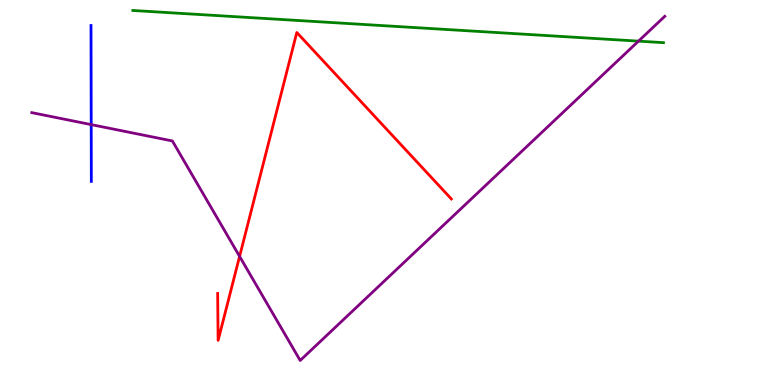[{'lines': ['blue', 'red'], 'intersections': []}, {'lines': ['green', 'red'], 'intersections': []}, {'lines': ['purple', 'red'], 'intersections': [{'x': 3.09, 'y': 3.34}]}, {'lines': ['blue', 'green'], 'intersections': []}, {'lines': ['blue', 'purple'], 'intersections': [{'x': 1.18, 'y': 6.76}]}, {'lines': ['green', 'purple'], 'intersections': [{'x': 8.24, 'y': 8.93}]}]